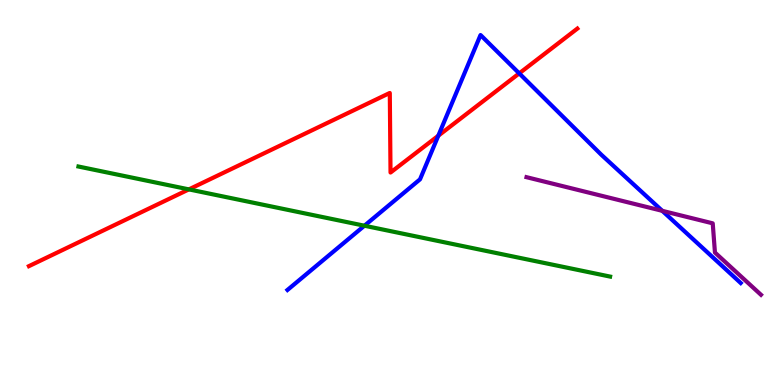[{'lines': ['blue', 'red'], 'intersections': [{'x': 5.66, 'y': 6.47}, {'x': 6.7, 'y': 8.09}]}, {'lines': ['green', 'red'], 'intersections': [{'x': 2.44, 'y': 5.08}]}, {'lines': ['purple', 'red'], 'intersections': []}, {'lines': ['blue', 'green'], 'intersections': [{'x': 4.7, 'y': 4.14}]}, {'lines': ['blue', 'purple'], 'intersections': [{'x': 8.55, 'y': 4.52}]}, {'lines': ['green', 'purple'], 'intersections': []}]